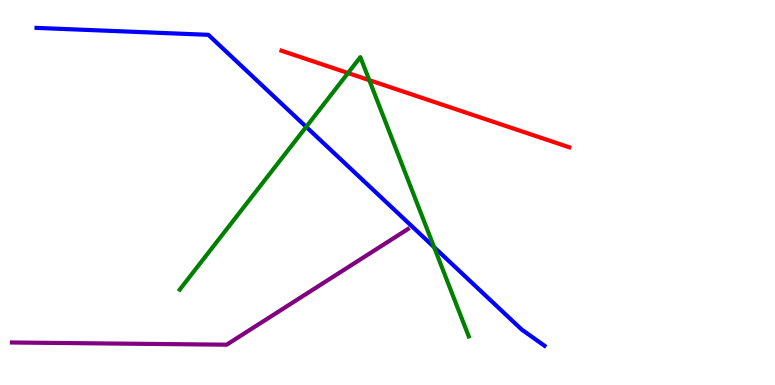[{'lines': ['blue', 'red'], 'intersections': []}, {'lines': ['green', 'red'], 'intersections': [{'x': 4.49, 'y': 8.1}, {'x': 4.77, 'y': 7.92}]}, {'lines': ['purple', 'red'], 'intersections': []}, {'lines': ['blue', 'green'], 'intersections': [{'x': 3.95, 'y': 6.7}, {'x': 5.6, 'y': 3.58}]}, {'lines': ['blue', 'purple'], 'intersections': []}, {'lines': ['green', 'purple'], 'intersections': []}]